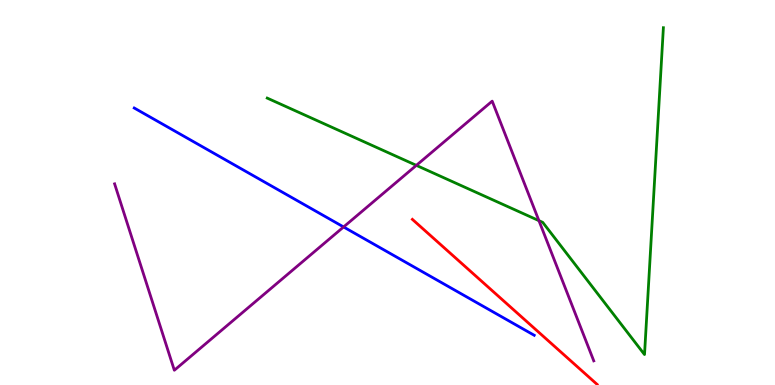[{'lines': ['blue', 'red'], 'intersections': []}, {'lines': ['green', 'red'], 'intersections': []}, {'lines': ['purple', 'red'], 'intersections': []}, {'lines': ['blue', 'green'], 'intersections': []}, {'lines': ['blue', 'purple'], 'intersections': [{'x': 4.43, 'y': 4.1}]}, {'lines': ['green', 'purple'], 'intersections': [{'x': 5.37, 'y': 5.7}, {'x': 6.95, 'y': 4.27}]}]